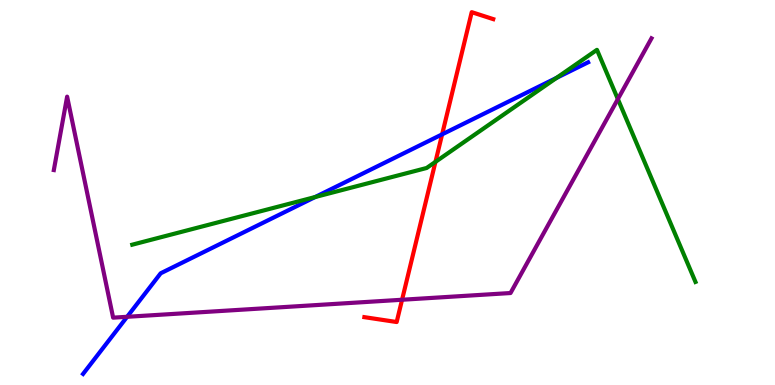[{'lines': ['blue', 'red'], 'intersections': [{'x': 5.7, 'y': 6.51}]}, {'lines': ['green', 'red'], 'intersections': [{'x': 5.62, 'y': 5.8}]}, {'lines': ['purple', 'red'], 'intersections': [{'x': 5.19, 'y': 2.21}]}, {'lines': ['blue', 'green'], 'intersections': [{'x': 4.07, 'y': 4.88}, {'x': 7.18, 'y': 7.98}]}, {'lines': ['blue', 'purple'], 'intersections': [{'x': 1.64, 'y': 1.77}]}, {'lines': ['green', 'purple'], 'intersections': [{'x': 7.97, 'y': 7.43}]}]